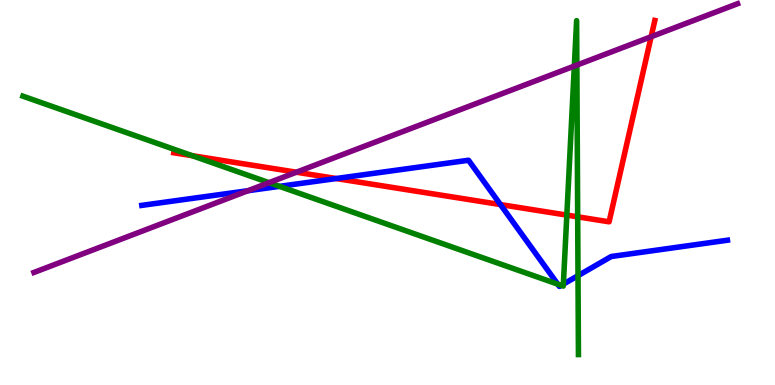[{'lines': ['blue', 'red'], 'intersections': [{'x': 4.34, 'y': 5.36}, {'x': 6.46, 'y': 4.69}]}, {'lines': ['green', 'red'], 'intersections': [{'x': 2.48, 'y': 5.96}, {'x': 7.31, 'y': 4.41}, {'x': 7.45, 'y': 4.37}]}, {'lines': ['purple', 'red'], 'intersections': [{'x': 3.82, 'y': 5.53}, {'x': 8.4, 'y': 9.05}]}, {'lines': ['blue', 'green'], 'intersections': [{'x': 3.61, 'y': 5.16}, {'x': 7.2, 'y': 2.62}, {'x': 7.24, 'y': 2.59}, {'x': 7.27, 'y': 2.62}, {'x': 7.46, 'y': 2.84}]}, {'lines': ['blue', 'purple'], 'intersections': [{'x': 3.2, 'y': 5.05}]}, {'lines': ['green', 'purple'], 'intersections': [{'x': 3.47, 'y': 5.26}, {'x': 7.41, 'y': 8.28}, {'x': 7.44, 'y': 8.31}]}]